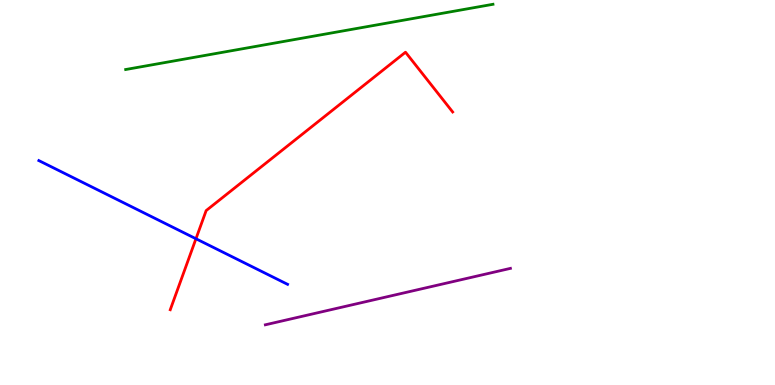[{'lines': ['blue', 'red'], 'intersections': [{'x': 2.53, 'y': 3.8}]}, {'lines': ['green', 'red'], 'intersections': []}, {'lines': ['purple', 'red'], 'intersections': []}, {'lines': ['blue', 'green'], 'intersections': []}, {'lines': ['blue', 'purple'], 'intersections': []}, {'lines': ['green', 'purple'], 'intersections': []}]